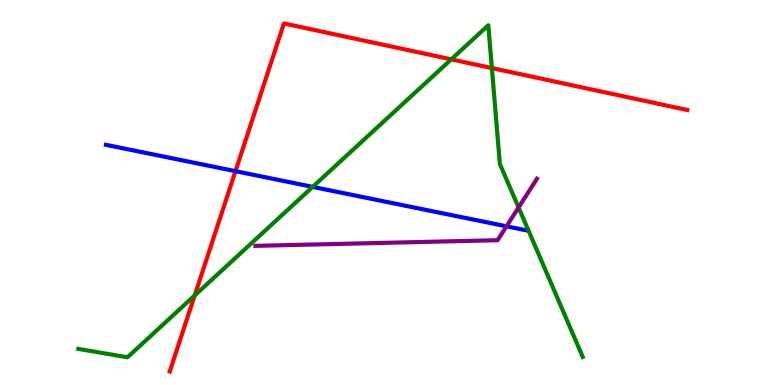[{'lines': ['blue', 'red'], 'intersections': [{'x': 3.04, 'y': 5.55}]}, {'lines': ['green', 'red'], 'intersections': [{'x': 2.51, 'y': 2.33}, {'x': 5.82, 'y': 8.46}, {'x': 6.35, 'y': 8.23}]}, {'lines': ['purple', 'red'], 'intersections': []}, {'lines': ['blue', 'green'], 'intersections': [{'x': 4.03, 'y': 5.15}]}, {'lines': ['blue', 'purple'], 'intersections': [{'x': 6.54, 'y': 4.12}]}, {'lines': ['green', 'purple'], 'intersections': [{'x': 6.69, 'y': 4.61}]}]